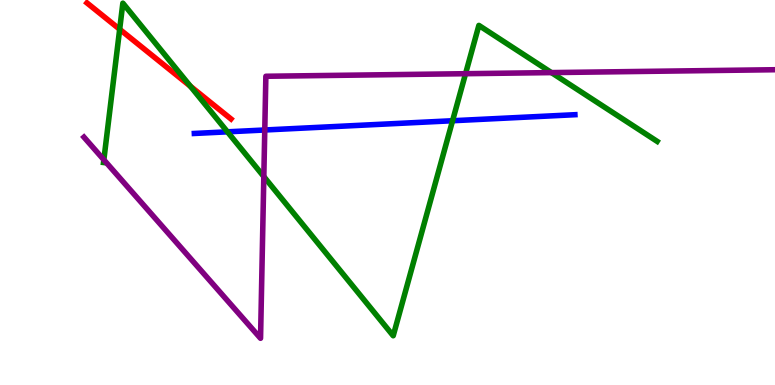[{'lines': ['blue', 'red'], 'intersections': []}, {'lines': ['green', 'red'], 'intersections': [{'x': 1.54, 'y': 9.24}, {'x': 2.46, 'y': 7.76}]}, {'lines': ['purple', 'red'], 'intersections': []}, {'lines': ['blue', 'green'], 'intersections': [{'x': 2.93, 'y': 6.58}, {'x': 5.84, 'y': 6.86}]}, {'lines': ['blue', 'purple'], 'intersections': [{'x': 3.42, 'y': 6.62}]}, {'lines': ['green', 'purple'], 'intersections': [{'x': 1.34, 'y': 5.85}, {'x': 3.4, 'y': 5.41}, {'x': 6.01, 'y': 8.09}, {'x': 7.12, 'y': 8.11}]}]